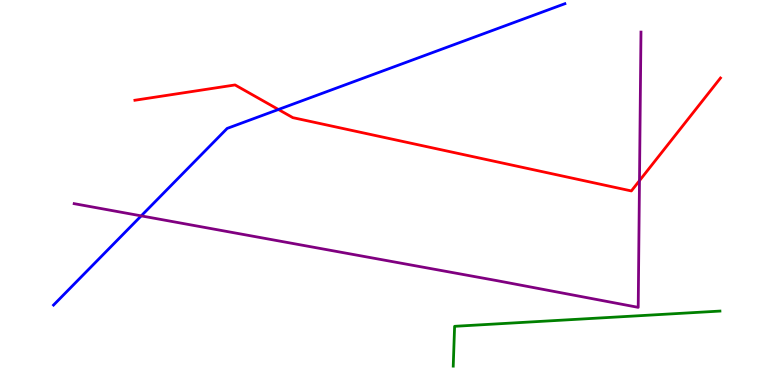[{'lines': ['blue', 'red'], 'intersections': [{'x': 3.59, 'y': 7.16}]}, {'lines': ['green', 'red'], 'intersections': []}, {'lines': ['purple', 'red'], 'intersections': [{'x': 8.25, 'y': 5.31}]}, {'lines': ['blue', 'green'], 'intersections': []}, {'lines': ['blue', 'purple'], 'intersections': [{'x': 1.82, 'y': 4.39}]}, {'lines': ['green', 'purple'], 'intersections': []}]